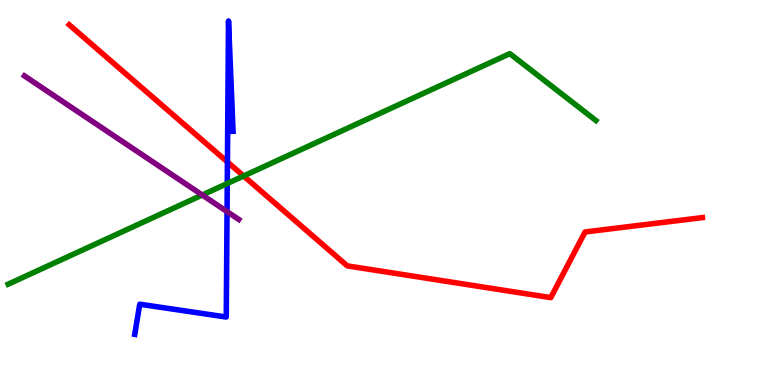[{'lines': ['blue', 'red'], 'intersections': [{'x': 2.93, 'y': 5.79}]}, {'lines': ['green', 'red'], 'intersections': [{'x': 3.14, 'y': 5.43}]}, {'lines': ['purple', 'red'], 'intersections': []}, {'lines': ['blue', 'green'], 'intersections': [{'x': 2.93, 'y': 5.23}]}, {'lines': ['blue', 'purple'], 'intersections': [{'x': 2.93, 'y': 4.5}]}, {'lines': ['green', 'purple'], 'intersections': [{'x': 2.61, 'y': 4.94}]}]